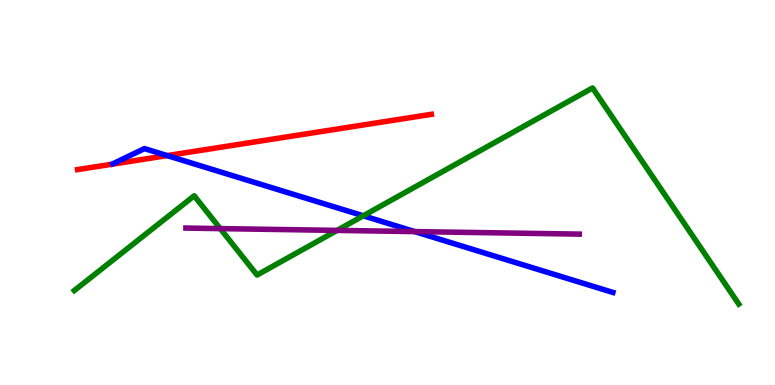[{'lines': ['blue', 'red'], 'intersections': [{'x': 2.16, 'y': 5.96}]}, {'lines': ['green', 'red'], 'intersections': []}, {'lines': ['purple', 'red'], 'intersections': []}, {'lines': ['blue', 'green'], 'intersections': [{'x': 4.69, 'y': 4.4}]}, {'lines': ['blue', 'purple'], 'intersections': [{'x': 5.35, 'y': 3.98}]}, {'lines': ['green', 'purple'], 'intersections': [{'x': 2.84, 'y': 4.06}, {'x': 4.35, 'y': 4.02}]}]